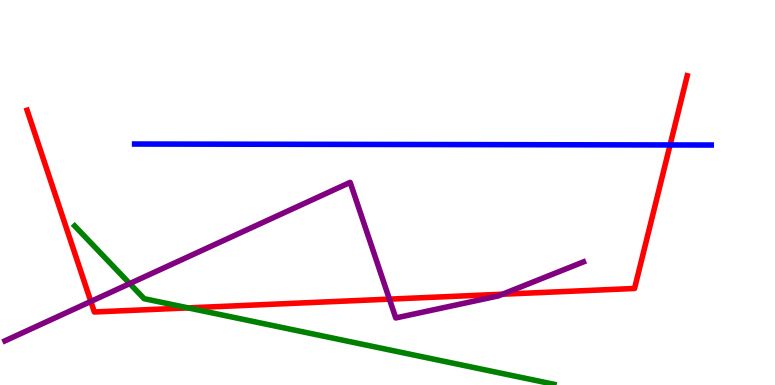[{'lines': ['blue', 'red'], 'intersections': [{'x': 8.65, 'y': 6.24}]}, {'lines': ['green', 'red'], 'intersections': [{'x': 2.43, 'y': 2.0}]}, {'lines': ['purple', 'red'], 'intersections': [{'x': 1.17, 'y': 2.17}, {'x': 5.02, 'y': 2.23}, {'x': 6.48, 'y': 2.36}]}, {'lines': ['blue', 'green'], 'intersections': []}, {'lines': ['blue', 'purple'], 'intersections': []}, {'lines': ['green', 'purple'], 'intersections': [{'x': 1.67, 'y': 2.63}]}]